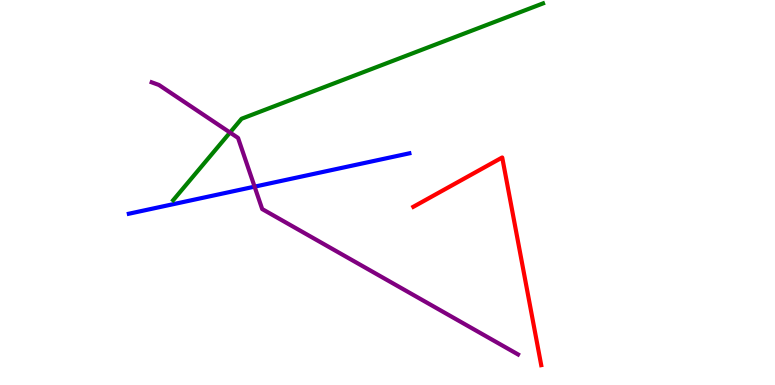[{'lines': ['blue', 'red'], 'intersections': []}, {'lines': ['green', 'red'], 'intersections': []}, {'lines': ['purple', 'red'], 'intersections': []}, {'lines': ['blue', 'green'], 'intersections': []}, {'lines': ['blue', 'purple'], 'intersections': [{'x': 3.29, 'y': 5.15}]}, {'lines': ['green', 'purple'], 'intersections': [{'x': 2.97, 'y': 6.56}]}]